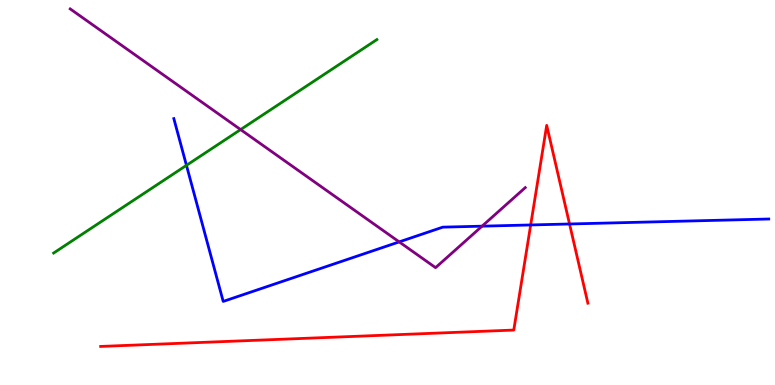[{'lines': ['blue', 'red'], 'intersections': [{'x': 6.85, 'y': 4.16}, {'x': 7.35, 'y': 4.18}]}, {'lines': ['green', 'red'], 'intersections': []}, {'lines': ['purple', 'red'], 'intersections': []}, {'lines': ['blue', 'green'], 'intersections': [{'x': 2.41, 'y': 5.71}]}, {'lines': ['blue', 'purple'], 'intersections': [{'x': 5.15, 'y': 3.72}, {'x': 6.22, 'y': 4.13}]}, {'lines': ['green', 'purple'], 'intersections': [{'x': 3.1, 'y': 6.63}]}]